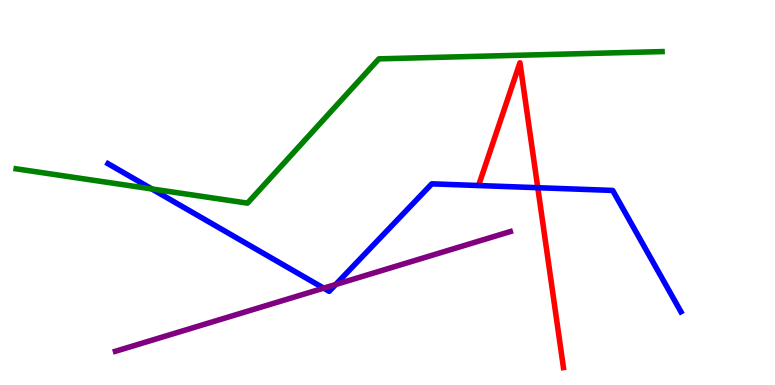[{'lines': ['blue', 'red'], 'intersections': [{'x': 6.94, 'y': 5.12}]}, {'lines': ['green', 'red'], 'intersections': []}, {'lines': ['purple', 'red'], 'intersections': []}, {'lines': ['blue', 'green'], 'intersections': [{'x': 1.96, 'y': 5.09}]}, {'lines': ['blue', 'purple'], 'intersections': [{'x': 4.18, 'y': 2.52}, {'x': 4.33, 'y': 2.61}]}, {'lines': ['green', 'purple'], 'intersections': []}]